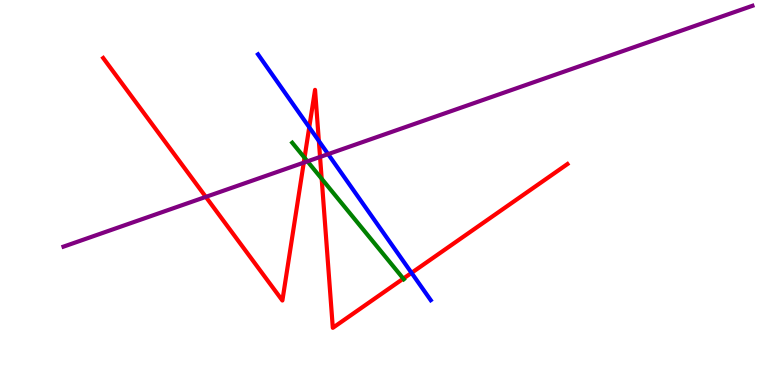[{'lines': ['blue', 'red'], 'intersections': [{'x': 3.99, 'y': 6.69}, {'x': 4.11, 'y': 6.34}, {'x': 5.31, 'y': 2.91}]}, {'lines': ['green', 'red'], 'intersections': [{'x': 3.93, 'y': 5.9}, {'x': 4.15, 'y': 5.36}, {'x': 5.2, 'y': 2.76}]}, {'lines': ['purple', 'red'], 'intersections': [{'x': 2.66, 'y': 4.89}, {'x': 3.92, 'y': 5.78}, {'x': 4.13, 'y': 5.92}]}, {'lines': ['blue', 'green'], 'intersections': []}, {'lines': ['blue', 'purple'], 'intersections': [{'x': 4.23, 'y': 6.0}]}, {'lines': ['green', 'purple'], 'intersections': [{'x': 3.97, 'y': 5.81}]}]